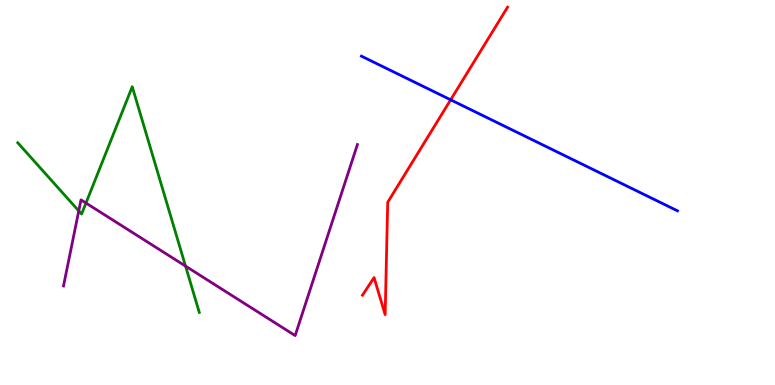[{'lines': ['blue', 'red'], 'intersections': [{'x': 5.81, 'y': 7.41}]}, {'lines': ['green', 'red'], 'intersections': []}, {'lines': ['purple', 'red'], 'intersections': []}, {'lines': ['blue', 'green'], 'intersections': []}, {'lines': ['blue', 'purple'], 'intersections': []}, {'lines': ['green', 'purple'], 'intersections': [{'x': 1.02, 'y': 4.52}, {'x': 1.11, 'y': 4.73}, {'x': 2.39, 'y': 3.09}]}]